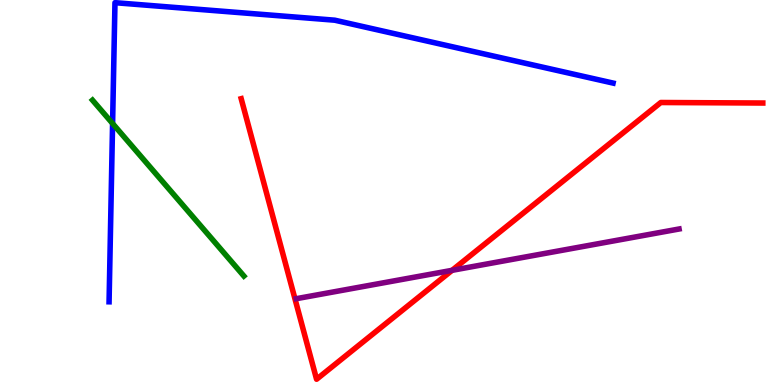[{'lines': ['blue', 'red'], 'intersections': []}, {'lines': ['green', 'red'], 'intersections': []}, {'lines': ['purple', 'red'], 'intersections': [{'x': 5.83, 'y': 2.98}]}, {'lines': ['blue', 'green'], 'intersections': [{'x': 1.45, 'y': 6.79}]}, {'lines': ['blue', 'purple'], 'intersections': []}, {'lines': ['green', 'purple'], 'intersections': []}]